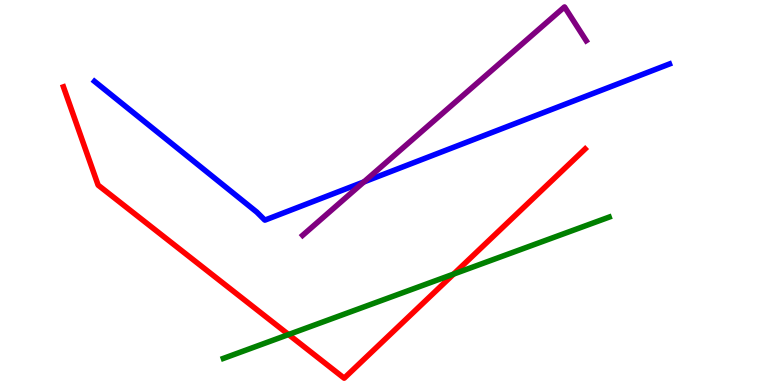[{'lines': ['blue', 'red'], 'intersections': []}, {'lines': ['green', 'red'], 'intersections': [{'x': 3.72, 'y': 1.31}, {'x': 5.85, 'y': 2.88}]}, {'lines': ['purple', 'red'], 'intersections': []}, {'lines': ['blue', 'green'], 'intersections': []}, {'lines': ['blue', 'purple'], 'intersections': [{'x': 4.69, 'y': 5.27}]}, {'lines': ['green', 'purple'], 'intersections': []}]